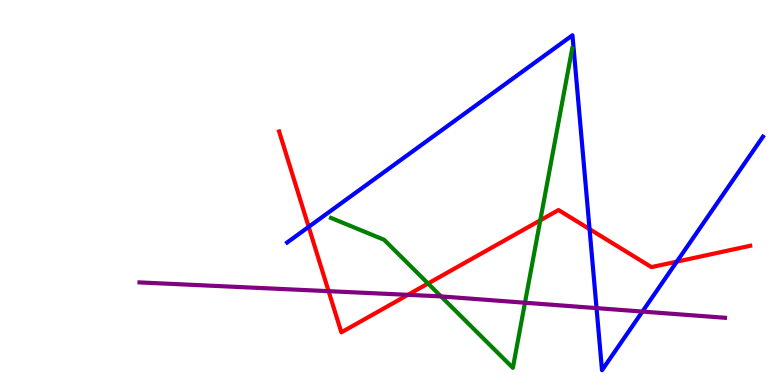[{'lines': ['blue', 'red'], 'intersections': [{'x': 3.98, 'y': 4.11}, {'x': 7.61, 'y': 4.05}, {'x': 8.73, 'y': 3.2}]}, {'lines': ['green', 'red'], 'intersections': [{'x': 5.52, 'y': 2.64}, {'x': 6.97, 'y': 4.28}]}, {'lines': ['purple', 'red'], 'intersections': [{'x': 4.24, 'y': 2.44}, {'x': 5.26, 'y': 2.34}]}, {'lines': ['blue', 'green'], 'intersections': []}, {'lines': ['blue', 'purple'], 'intersections': [{'x': 7.7, 'y': 2.0}, {'x': 8.29, 'y': 1.91}]}, {'lines': ['green', 'purple'], 'intersections': [{'x': 5.69, 'y': 2.3}, {'x': 6.77, 'y': 2.14}]}]